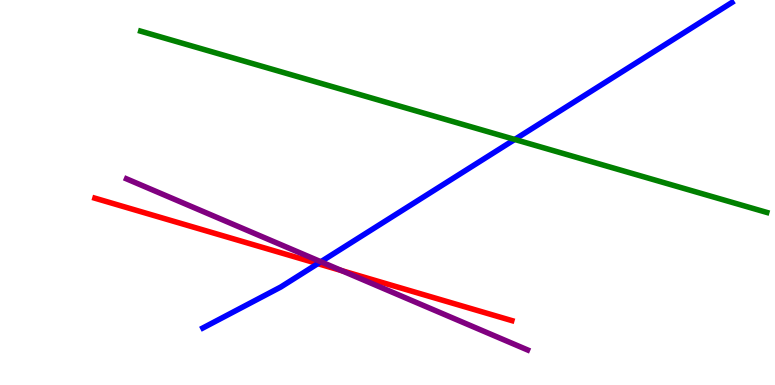[{'lines': ['blue', 'red'], 'intersections': [{'x': 4.1, 'y': 3.15}]}, {'lines': ['green', 'red'], 'intersections': []}, {'lines': ['purple', 'red'], 'intersections': [{'x': 4.41, 'y': 2.97}]}, {'lines': ['blue', 'green'], 'intersections': [{'x': 6.64, 'y': 6.38}]}, {'lines': ['blue', 'purple'], 'intersections': [{'x': 4.14, 'y': 3.2}]}, {'lines': ['green', 'purple'], 'intersections': []}]